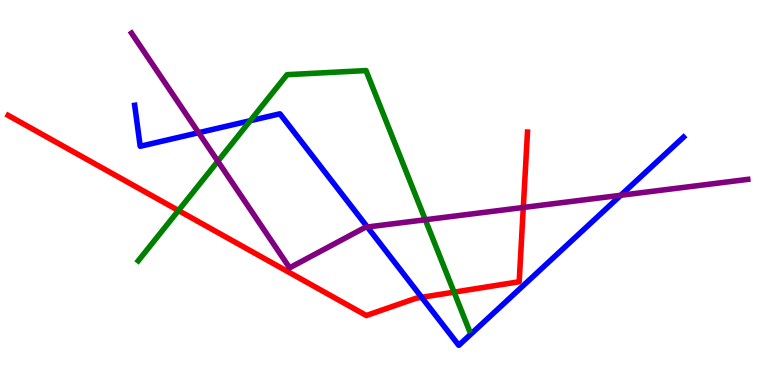[{'lines': ['blue', 'red'], 'intersections': [{'x': 5.44, 'y': 2.28}]}, {'lines': ['green', 'red'], 'intersections': [{'x': 2.3, 'y': 4.53}, {'x': 5.86, 'y': 2.41}]}, {'lines': ['purple', 'red'], 'intersections': [{'x': 6.75, 'y': 4.61}]}, {'lines': ['blue', 'green'], 'intersections': [{'x': 3.23, 'y': 6.87}]}, {'lines': ['blue', 'purple'], 'intersections': [{'x': 2.56, 'y': 6.55}, {'x': 4.74, 'y': 4.1}, {'x': 8.01, 'y': 4.93}]}, {'lines': ['green', 'purple'], 'intersections': [{'x': 2.81, 'y': 5.81}, {'x': 5.49, 'y': 4.29}]}]